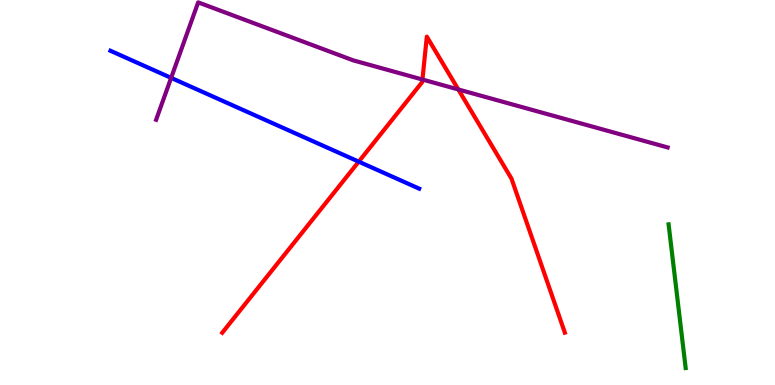[{'lines': ['blue', 'red'], 'intersections': [{'x': 4.63, 'y': 5.8}]}, {'lines': ['green', 'red'], 'intersections': []}, {'lines': ['purple', 'red'], 'intersections': [{'x': 5.45, 'y': 7.93}, {'x': 5.91, 'y': 7.68}]}, {'lines': ['blue', 'green'], 'intersections': []}, {'lines': ['blue', 'purple'], 'intersections': [{'x': 2.21, 'y': 7.98}]}, {'lines': ['green', 'purple'], 'intersections': []}]